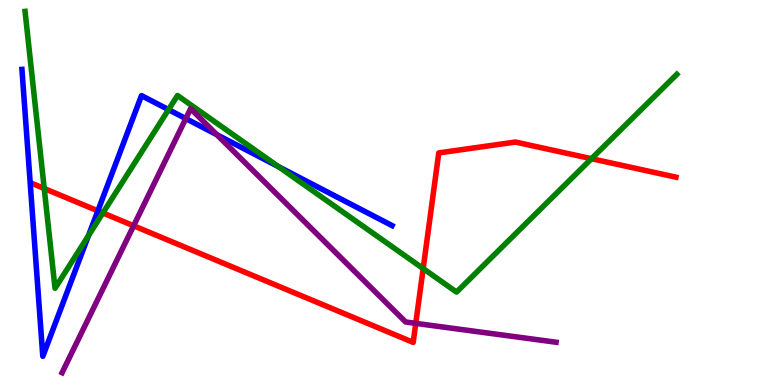[{'lines': ['blue', 'red'], 'intersections': [{'x': 1.26, 'y': 4.52}]}, {'lines': ['green', 'red'], 'intersections': [{'x': 0.571, 'y': 5.1}, {'x': 1.33, 'y': 4.47}, {'x': 5.46, 'y': 3.02}, {'x': 7.63, 'y': 5.88}]}, {'lines': ['purple', 'red'], 'intersections': [{'x': 1.72, 'y': 4.14}, {'x': 5.36, 'y': 1.6}]}, {'lines': ['blue', 'green'], 'intersections': [{'x': 1.14, 'y': 3.88}, {'x': 2.17, 'y': 7.15}, {'x': 3.59, 'y': 5.67}]}, {'lines': ['blue', 'purple'], 'intersections': [{'x': 2.4, 'y': 6.92}, {'x': 2.8, 'y': 6.5}]}, {'lines': ['green', 'purple'], 'intersections': []}]